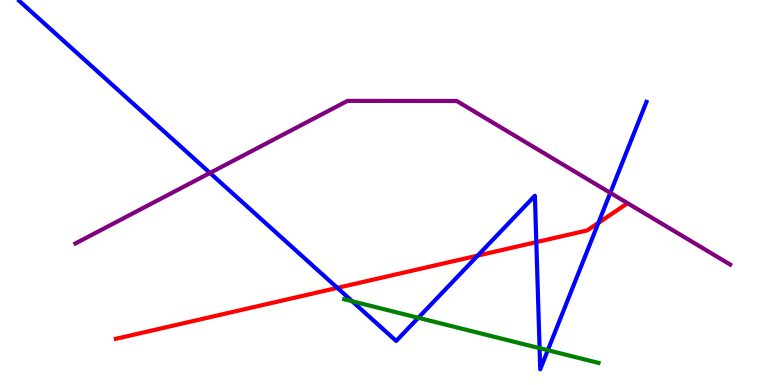[{'lines': ['blue', 'red'], 'intersections': [{'x': 4.35, 'y': 2.52}, {'x': 6.16, 'y': 3.36}, {'x': 6.92, 'y': 3.71}, {'x': 7.72, 'y': 4.21}]}, {'lines': ['green', 'red'], 'intersections': []}, {'lines': ['purple', 'red'], 'intersections': []}, {'lines': ['blue', 'green'], 'intersections': [{'x': 4.54, 'y': 2.18}, {'x': 5.4, 'y': 1.75}, {'x': 6.96, 'y': 0.957}, {'x': 7.07, 'y': 0.904}]}, {'lines': ['blue', 'purple'], 'intersections': [{'x': 2.71, 'y': 5.51}, {'x': 7.88, 'y': 4.99}]}, {'lines': ['green', 'purple'], 'intersections': []}]